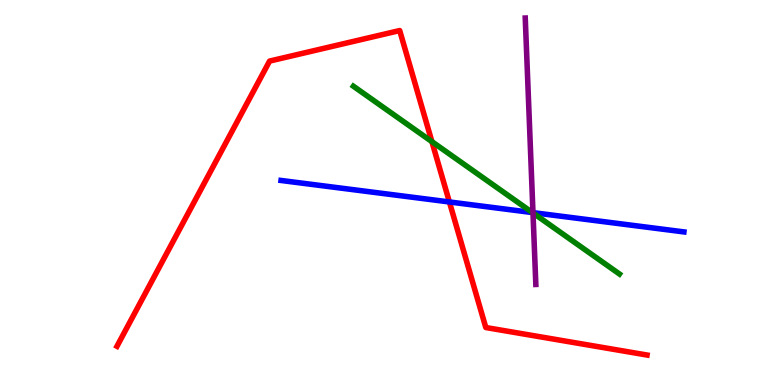[{'lines': ['blue', 'red'], 'intersections': [{'x': 5.8, 'y': 4.75}]}, {'lines': ['green', 'red'], 'intersections': [{'x': 5.57, 'y': 6.32}]}, {'lines': ['purple', 'red'], 'intersections': []}, {'lines': ['blue', 'green'], 'intersections': [{'x': 6.87, 'y': 4.48}]}, {'lines': ['blue', 'purple'], 'intersections': [{'x': 6.88, 'y': 4.48}]}, {'lines': ['green', 'purple'], 'intersections': [{'x': 6.88, 'y': 4.47}]}]